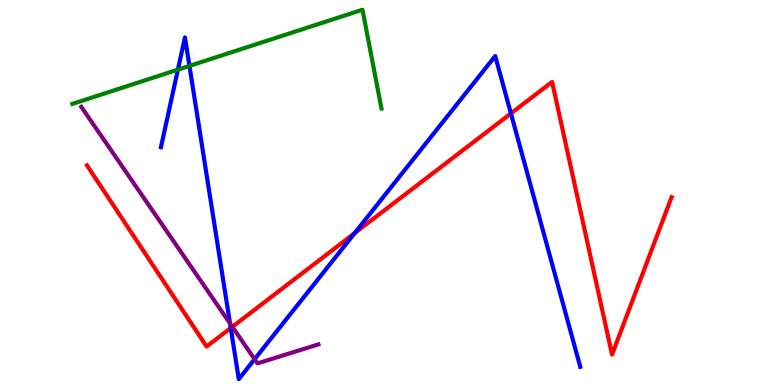[{'lines': ['blue', 'red'], 'intersections': [{'x': 2.98, 'y': 1.48}, {'x': 4.58, 'y': 3.95}, {'x': 6.59, 'y': 7.05}]}, {'lines': ['green', 'red'], 'intersections': []}, {'lines': ['purple', 'red'], 'intersections': [{'x': 3.0, 'y': 1.51}]}, {'lines': ['blue', 'green'], 'intersections': [{'x': 2.3, 'y': 8.19}, {'x': 2.44, 'y': 8.29}]}, {'lines': ['blue', 'purple'], 'intersections': [{'x': 2.97, 'y': 1.6}, {'x': 3.28, 'y': 0.67}]}, {'lines': ['green', 'purple'], 'intersections': []}]